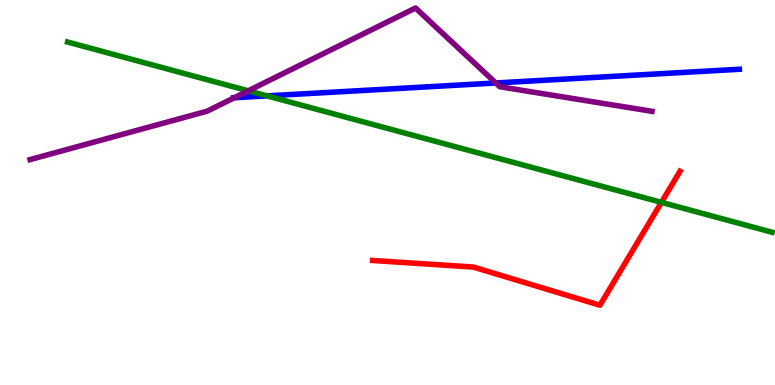[{'lines': ['blue', 'red'], 'intersections': []}, {'lines': ['green', 'red'], 'intersections': [{'x': 8.53, 'y': 4.74}]}, {'lines': ['purple', 'red'], 'intersections': []}, {'lines': ['blue', 'green'], 'intersections': [{'x': 3.45, 'y': 7.51}]}, {'lines': ['blue', 'purple'], 'intersections': [{'x': 3.02, 'y': 7.46}, {'x': 6.4, 'y': 7.84}]}, {'lines': ['green', 'purple'], 'intersections': [{'x': 3.2, 'y': 7.64}]}]